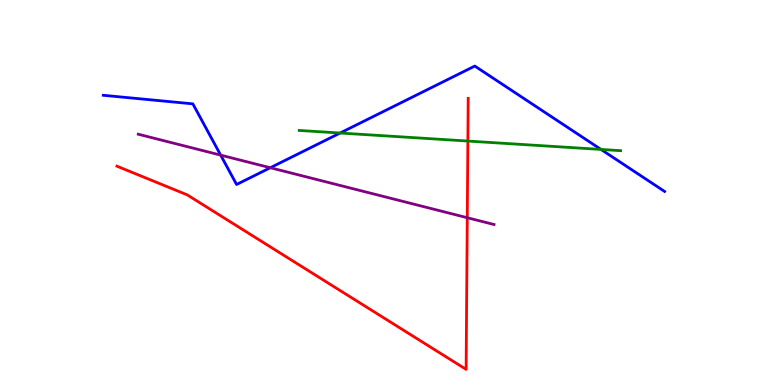[{'lines': ['blue', 'red'], 'intersections': []}, {'lines': ['green', 'red'], 'intersections': [{'x': 6.04, 'y': 6.34}]}, {'lines': ['purple', 'red'], 'intersections': [{'x': 6.03, 'y': 4.35}]}, {'lines': ['blue', 'green'], 'intersections': [{'x': 4.39, 'y': 6.54}, {'x': 7.75, 'y': 6.12}]}, {'lines': ['blue', 'purple'], 'intersections': [{'x': 2.85, 'y': 5.97}, {'x': 3.49, 'y': 5.64}]}, {'lines': ['green', 'purple'], 'intersections': []}]